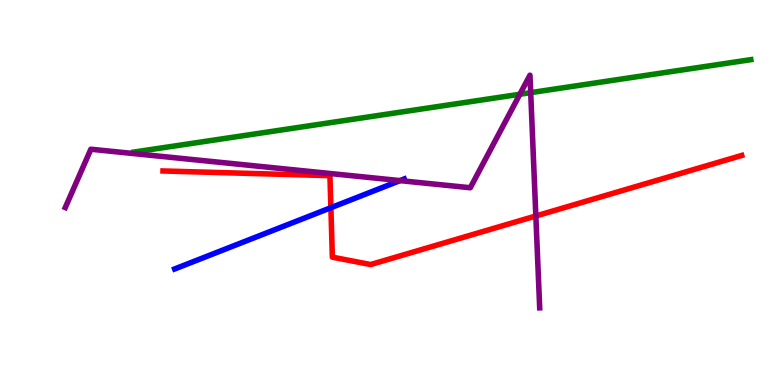[{'lines': ['blue', 'red'], 'intersections': [{'x': 4.27, 'y': 4.6}]}, {'lines': ['green', 'red'], 'intersections': []}, {'lines': ['purple', 'red'], 'intersections': [{'x': 6.91, 'y': 4.39}]}, {'lines': ['blue', 'green'], 'intersections': []}, {'lines': ['blue', 'purple'], 'intersections': [{'x': 5.16, 'y': 5.31}]}, {'lines': ['green', 'purple'], 'intersections': [{'x': 6.71, 'y': 7.55}, {'x': 6.85, 'y': 7.59}]}]